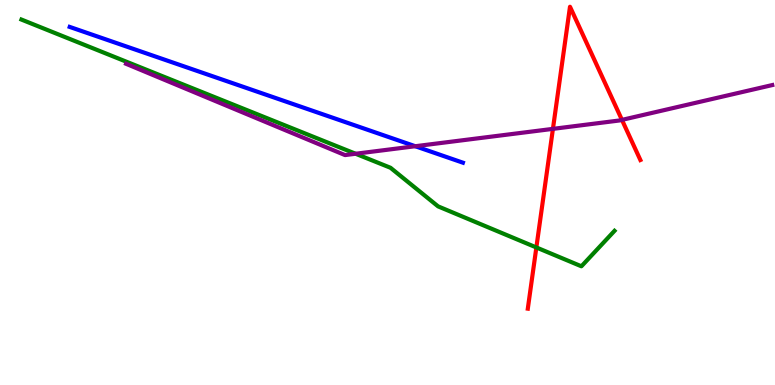[{'lines': ['blue', 'red'], 'intersections': []}, {'lines': ['green', 'red'], 'intersections': [{'x': 6.92, 'y': 3.57}]}, {'lines': ['purple', 'red'], 'intersections': [{'x': 7.13, 'y': 6.65}, {'x': 8.03, 'y': 6.89}]}, {'lines': ['blue', 'green'], 'intersections': []}, {'lines': ['blue', 'purple'], 'intersections': [{'x': 5.36, 'y': 6.2}]}, {'lines': ['green', 'purple'], 'intersections': [{'x': 4.59, 'y': 6.01}]}]